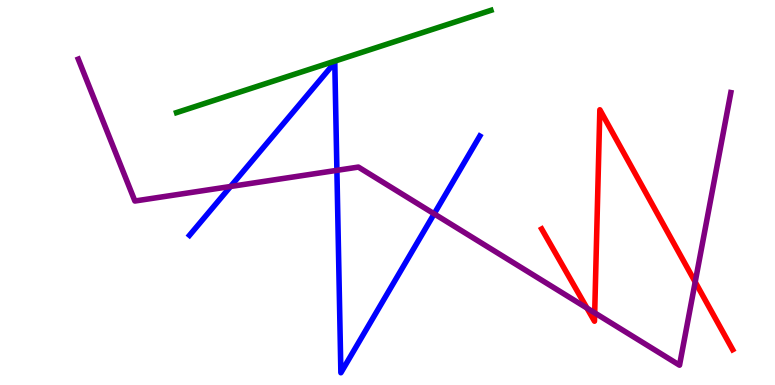[{'lines': ['blue', 'red'], 'intersections': []}, {'lines': ['green', 'red'], 'intersections': []}, {'lines': ['purple', 'red'], 'intersections': [{'x': 7.57, 'y': 2.0}, {'x': 7.67, 'y': 1.87}, {'x': 8.97, 'y': 2.68}]}, {'lines': ['blue', 'green'], 'intersections': []}, {'lines': ['blue', 'purple'], 'intersections': [{'x': 2.97, 'y': 5.16}, {'x': 4.35, 'y': 5.58}, {'x': 5.6, 'y': 4.45}]}, {'lines': ['green', 'purple'], 'intersections': []}]